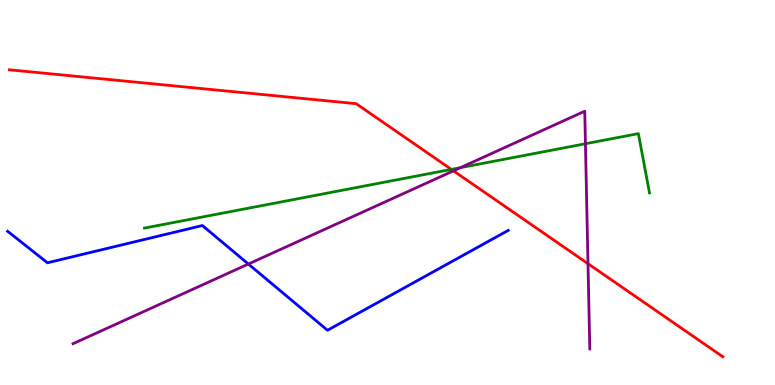[{'lines': ['blue', 'red'], 'intersections': []}, {'lines': ['green', 'red'], 'intersections': [{'x': 5.82, 'y': 5.6}]}, {'lines': ['purple', 'red'], 'intersections': [{'x': 5.85, 'y': 5.56}, {'x': 7.59, 'y': 3.15}]}, {'lines': ['blue', 'green'], 'intersections': []}, {'lines': ['blue', 'purple'], 'intersections': [{'x': 3.2, 'y': 3.14}]}, {'lines': ['green', 'purple'], 'intersections': [{'x': 5.94, 'y': 5.65}, {'x': 7.55, 'y': 6.27}]}]